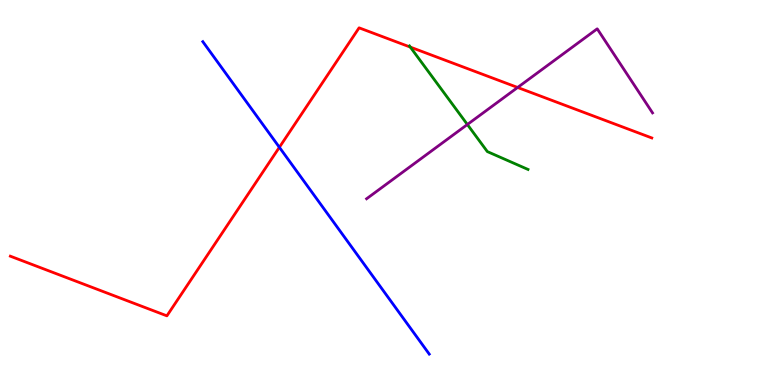[{'lines': ['blue', 'red'], 'intersections': [{'x': 3.6, 'y': 6.17}]}, {'lines': ['green', 'red'], 'intersections': [{'x': 5.29, 'y': 8.78}]}, {'lines': ['purple', 'red'], 'intersections': [{'x': 6.68, 'y': 7.73}]}, {'lines': ['blue', 'green'], 'intersections': []}, {'lines': ['blue', 'purple'], 'intersections': []}, {'lines': ['green', 'purple'], 'intersections': [{'x': 6.03, 'y': 6.77}]}]